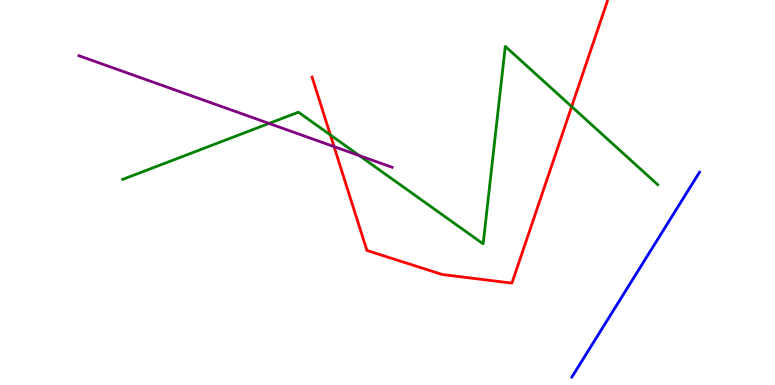[{'lines': ['blue', 'red'], 'intersections': []}, {'lines': ['green', 'red'], 'intersections': [{'x': 4.26, 'y': 6.49}, {'x': 7.38, 'y': 7.23}]}, {'lines': ['purple', 'red'], 'intersections': [{'x': 4.31, 'y': 6.19}]}, {'lines': ['blue', 'green'], 'intersections': []}, {'lines': ['blue', 'purple'], 'intersections': []}, {'lines': ['green', 'purple'], 'intersections': [{'x': 3.47, 'y': 6.79}, {'x': 4.64, 'y': 5.96}]}]